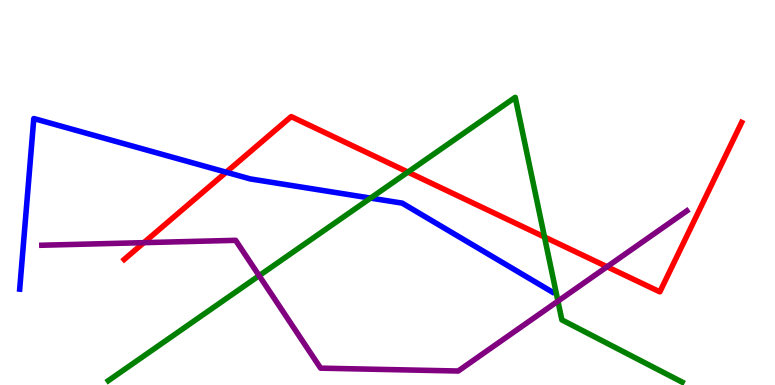[{'lines': ['blue', 'red'], 'intersections': [{'x': 2.92, 'y': 5.53}]}, {'lines': ['green', 'red'], 'intersections': [{'x': 5.26, 'y': 5.53}, {'x': 7.03, 'y': 3.84}]}, {'lines': ['purple', 'red'], 'intersections': [{'x': 1.86, 'y': 3.7}, {'x': 7.83, 'y': 3.07}]}, {'lines': ['blue', 'green'], 'intersections': [{'x': 4.78, 'y': 4.85}]}, {'lines': ['blue', 'purple'], 'intersections': []}, {'lines': ['green', 'purple'], 'intersections': [{'x': 3.34, 'y': 2.84}, {'x': 7.2, 'y': 2.18}]}]